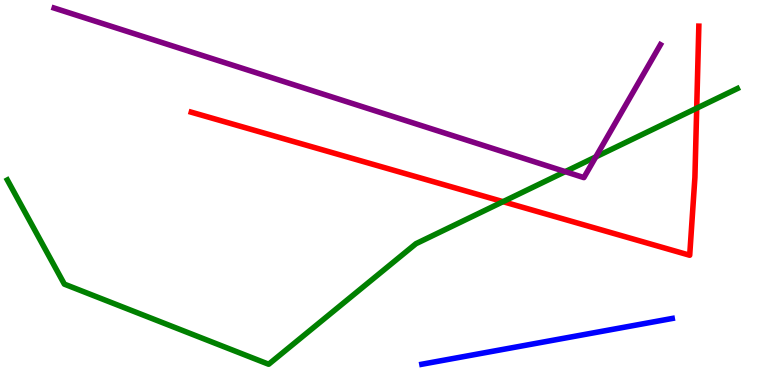[{'lines': ['blue', 'red'], 'intersections': []}, {'lines': ['green', 'red'], 'intersections': [{'x': 6.49, 'y': 4.76}, {'x': 8.99, 'y': 7.19}]}, {'lines': ['purple', 'red'], 'intersections': []}, {'lines': ['blue', 'green'], 'intersections': []}, {'lines': ['blue', 'purple'], 'intersections': []}, {'lines': ['green', 'purple'], 'intersections': [{'x': 7.29, 'y': 5.54}, {'x': 7.69, 'y': 5.92}]}]